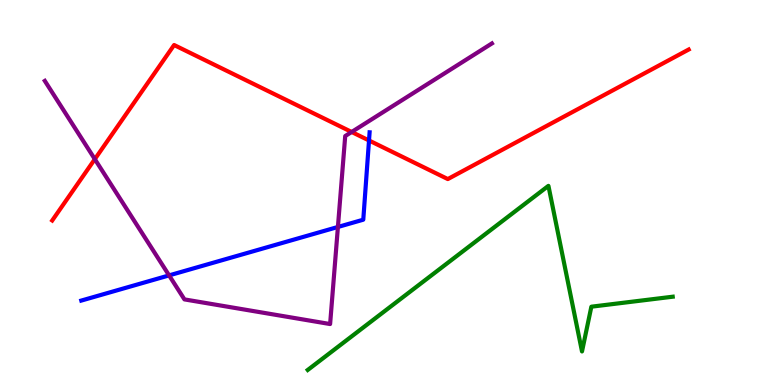[{'lines': ['blue', 'red'], 'intersections': [{'x': 4.76, 'y': 6.35}]}, {'lines': ['green', 'red'], 'intersections': []}, {'lines': ['purple', 'red'], 'intersections': [{'x': 1.22, 'y': 5.87}, {'x': 4.54, 'y': 6.57}]}, {'lines': ['blue', 'green'], 'intersections': []}, {'lines': ['blue', 'purple'], 'intersections': [{'x': 2.18, 'y': 2.85}, {'x': 4.36, 'y': 4.1}]}, {'lines': ['green', 'purple'], 'intersections': []}]